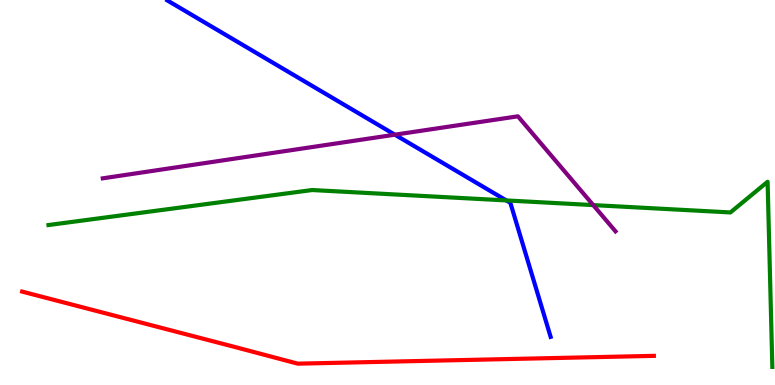[{'lines': ['blue', 'red'], 'intersections': []}, {'lines': ['green', 'red'], 'intersections': []}, {'lines': ['purple', 'red'], 'intersections': []}, {'lines': ['blue', 'green'], 'intersections': [{'x': 6.53, 'y': 4.79}]}, {'lines': ['blue', 'purple'], 'intersections': [{'x': 5.1, 'y': 6.5}]}, {'lines': ['green', 'purple'], 'intersections': [{'x': 7.65, 'y': 4.67}]}]